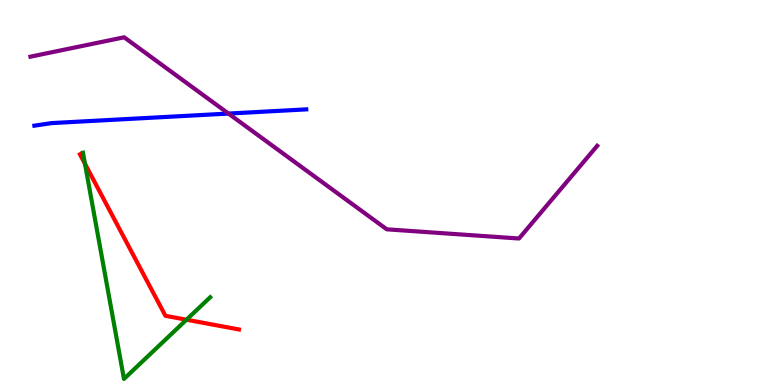[{'lines': ['blue', 'red'], 'intersections': []}, {'lines': ['green', 'red'], 'intersections': [{'x': 1.1, 'y': 5.75}, {'x': 2.41, 'y': 1.7}]}, {'lines': ['purple', 'red'], 'intersections': []}, {'lines': ['blue', 'green'], 'intersections': []}, {'lines': ['blue', 'purple'], 'intersections': [{'x': 2.95, 'y': 7.05}]}, {'lines': ['green', 'purple'], 'intersections': []}]